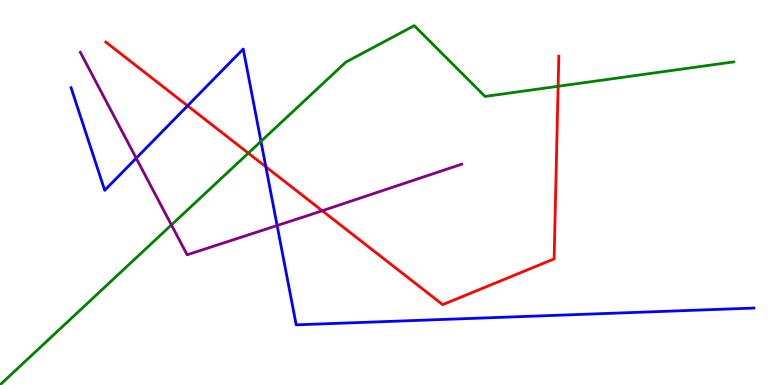[{'lines': ['blue', 'red'], 'intersections': [{'x': 2.42, 'y': 7.25}, {'x': 3.43, 'y': 5.67}]}, {'lines': ['green', 'red'], 'intersections': [{'x': 3.2, 'y': 6.02}, {'x': 7.2, 'y': 7.76}]}, {'lines': ['purple', 'red'], 'intersections': [{'x': 4.16, 'y': 4.53}]}, {'lines': ['blue', 'green'], 'intersections': [{'x': 3.37, 'y': 6.33}]}, {'lines': ['blue', 'purple'], 'intersections': [{'x': 1.76, 'y': 5.89}, {'x': 3.58, 'y': 4.14}]}, {'lines': ['green', 'purple'], 'intersections': [{'x': 2.21, 'y': 4.16}]}]